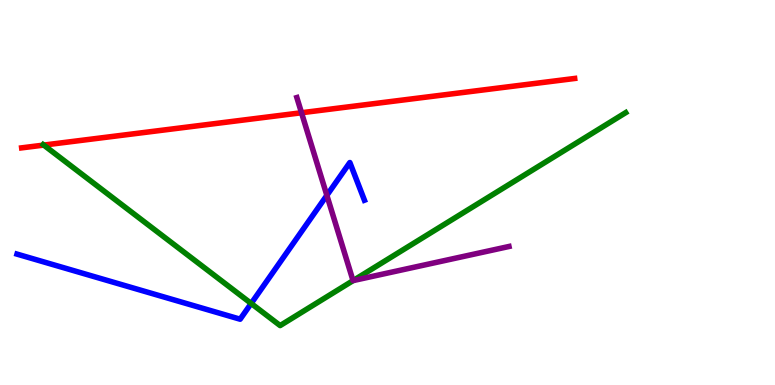[{'lines': ['blue', 'red'], 'intersections': []}, {'lines': ['green', 'red'], 'intersections': [{'x': 0.564, 'y': 6.23}]}, {'lines': ['purple', 'red'], 'intersections': [{'x': 3.89, 'y': 7.07}]}, {'lines': ['blue', 'green'], 'intersections': [{'x': 3.24, 'y': 2.12}]}, {'lines': ['blue', 'purple'], 'intersections': [{'x': 4.22, 'y': 4.93}]}, {'lines': ['green', 'purple'], 'intersections': [{'x': 4.56, 'y': 2.71}]}]